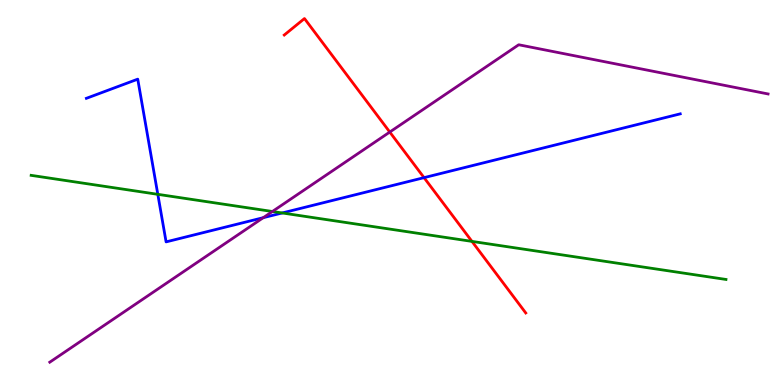[{'lines': ['blue', 'red'], 'intersections': [{'x': 5.47, 'y': 5.39}]}, {'lines': ['green', 'red'], 'intersections': [{'x': 6.09, 'y': 3.73}]}, {'lines': ['purple', 'red'], 'intersections': [{'x': 5.03, 'y': 6.57}]}, {'lines': ['blue', 'green'], 'intersections': [{'x': 2.04, 'y': 4.95}, {'x': 3.64, 'y': 4.47}]}, {'lines': ['blue', 'purple'], 'intersections': [{'x': 3.4, 'y': 4.35}]}, {'lines': ['green', 'purple'], 'intersections': [{'x': 3.51, 'y': 4.51}]}]